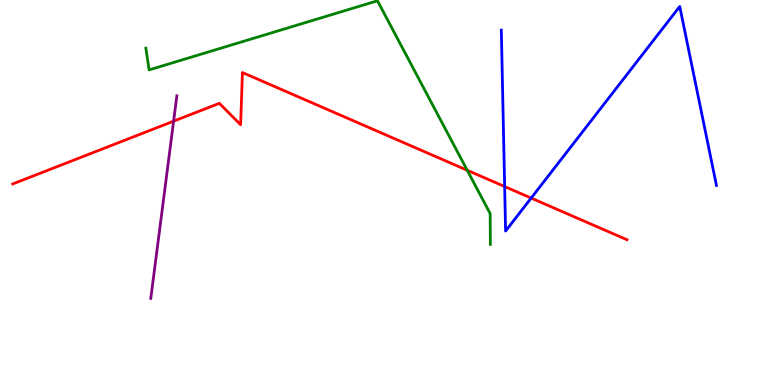[{'lines': ['blue', 'red'], 'intersections': [{'x': 6.51, 'y': 5.15}, {'x': 6.85, 'y': 4.86}]}, {'lines': ['green', 'red'], 'intersections': [{'x': 6.03, 'y': 5.58}]}, {'lines': ['purple', 'red'], 'intersections': [{'x': 2.24, 'y': 6.85}]}, {'lines': ['blue', 'green'], 'intersections': []}, {'lines': ['blue', 'purple'], 'intersections': []}, {'lines': ['green', 'purple'], 'intersections': []}]